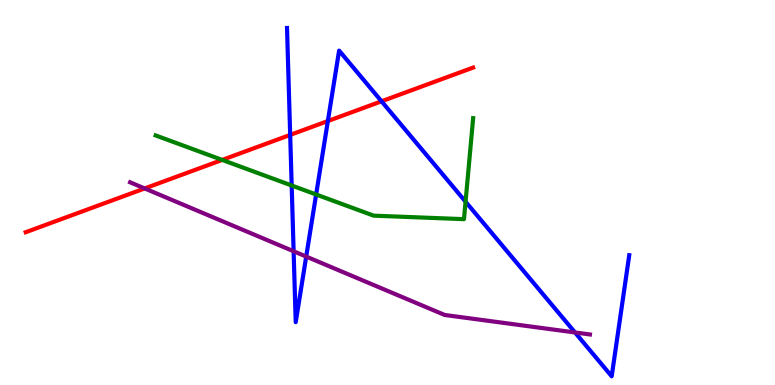[{'lines': ['blue', 'red'], 'intersections': [{'x': 3.74, 'y': 6.5}, {'x': 4.23, 'y': 6.86}, {'x': 4.92, 'y': 7.37}]}, {'lines': ['green', 'red'], 'intersections': [{'x': 2.87, 'y': 5.85}]}, {'lines': ['purple', 'red'], 'intersections': [{'x': 1.87, 'y': 5.11}]}, {'lines': ['blue', 'green'], 'intersections': [{'x': 3.76, 'y': 5.18}, {'x': 4.08, 'y': 4.95}, {'x': 6.01, 'y': 4.76}]}, {'lines': ['blue', 'purple'], 'intersections': [{'x': 3.79, 'y': 3.47}, {'x': 3.95, 'y': 3.34}, {'x': 7.42, 'y': 1.36}]}, {'lines': ['green', 'purple'], 'intersections': []}]